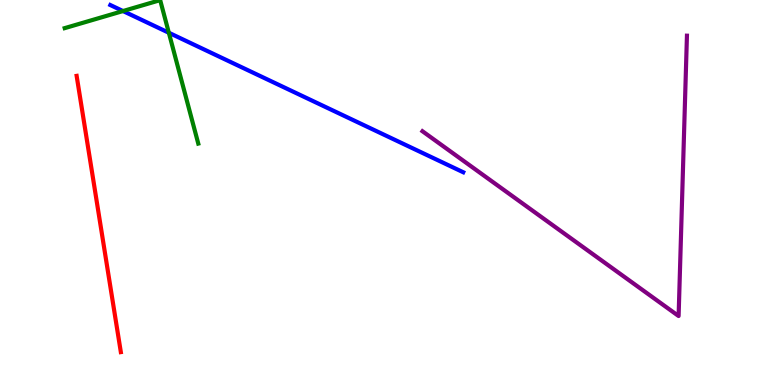[{'lines': ['blue', 'red'], 'intersections': []}, {'lines': ['green', 'red'], 'intersections': []}, {'lines': ['purple', 'red'], 'intersections': []}, {'lines': ['blue', 'green'], 'intersections': [{'x': 1.59, 'y': 9.71}, {'x': 2.18, 'y': 9.15}]}, {'lines': ['blue', 'purple'], 'intersections': []}, {'lines': ['green', 'purple'], 'intersections': []}]